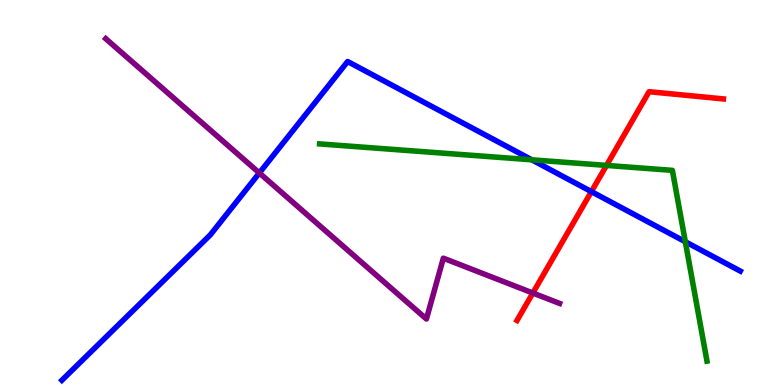[{'lines': ['blue', 'red'], 'intersections': [{'x': 7.63, 'y': 5.02}]}, {'lines': ['green', 'red'], 'intersections': [{'x': 7.83, 'y': 5.7}]}, {'lines': ['purple', 'red'], 'intersections': [{'x': 6.88, 'y': 2.39}]}, {'lines': ['blue', 'green'], 'intersections': [{'x': 6.86, 'y': 5.85}, {'x': 8.84, 'y': 3.72}]}, {'lines': ['blue', 'purple'], 'intersections': [{'x': 3.35, 'y': 5.51}]}, {'lines': ['green', 'purple'], 'intersections': []}]